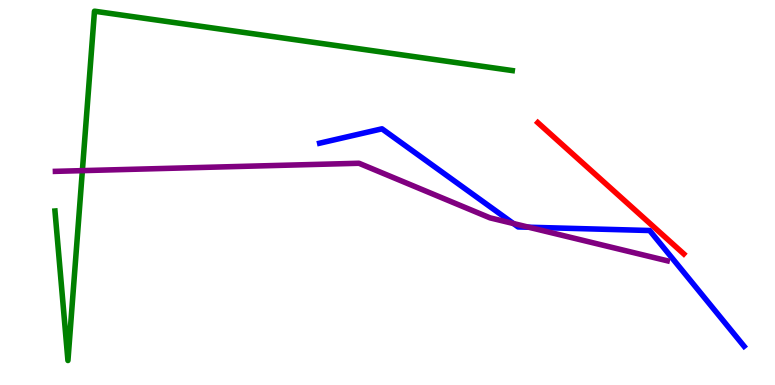[{'lines': ['blue', 'red'], 'intersections': []}, {'lines': ['green', 'red'], 'intersections': []}, {'lines': ['purple', 'red'], 'intersections': []}, {'lines': ['blue', 'green'], 'intersections': []}, {'lines': ['blue', 'purple'], 'intersections': [{'x': 6.62, 'y': 4.19}, {'x': 6.82, 'y': 4.1}]}, {'lines': ['green', 'purple'], 'intersections': [{'x': 1.06, 'y': 5.57}]}]